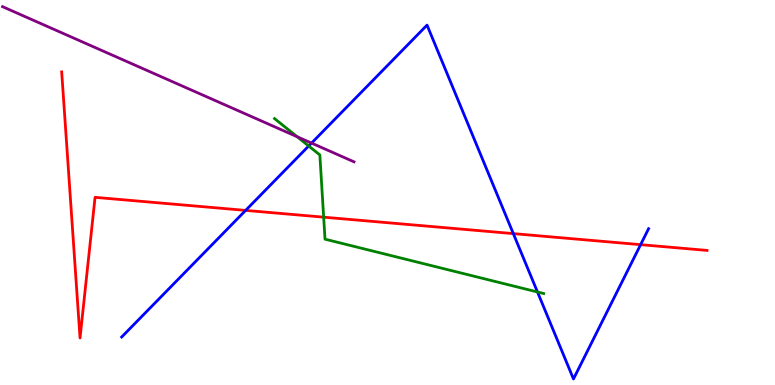[{'lines': ['blue', 'red'], 'intersections': [{'x': 3.17, 'y': 4.54}, {'x': 6.62, 'y': 3.93}, {'x': 8.27, 'y': 3.65}]}, {'lines': ['green', 'red'], 'intersections': [{'x': 4.18, 'y': 4.36}]}, {'lines': ['purple', 'red'], 'intersections': []}, {'lines': ['blue', 'green'], 'intersections': [{'x': 3.98, 'y': 6.21}, {'x': 6.94, 'y': 2.42}]}, {'lines': ['blue', 'purple'], 'intersections': [{'x': 4.02, 'y': 6.28}]}, {'lines': ['green', 'purple'], 'intersections': [{'x': 3.83, 'y': 6.45}]}]